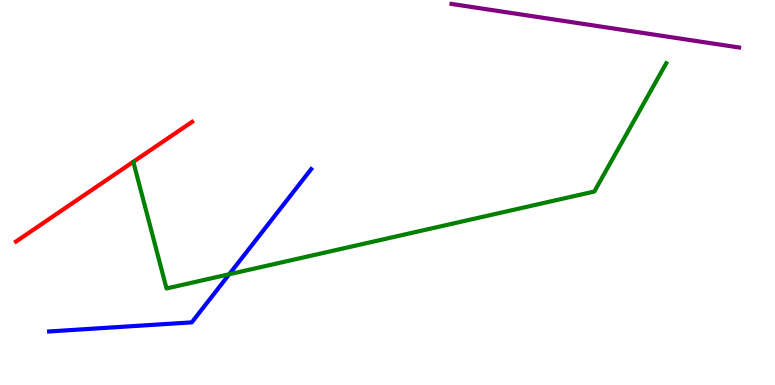[{'lines': ['blue', 'red'], 'intersections': []}, {'lines': ['green', 'red'], 'intersections': []}, {'lines': ['purple', 'red'], 'intersections': []}, {'lines': ['blue', 'green'], 'intersections': [{'x': 2.96, 'y': 2.88}]}, {'lines': ['blue', 'purple'], 'intersections': []}, {'lines': ['green', 'purple'], 'intersections': []}]